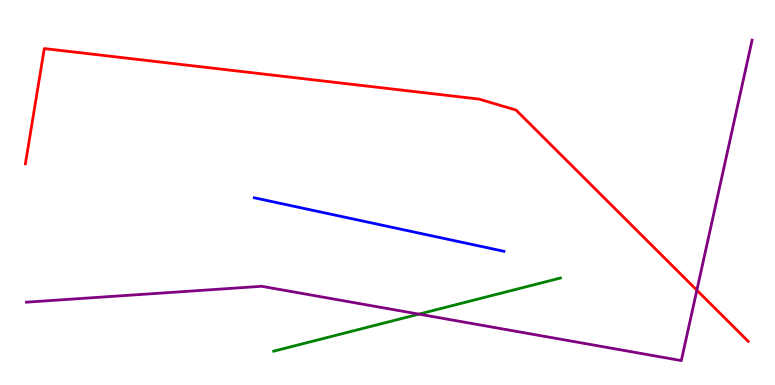[{'lines': ['blue', 'red'], 'intersections': []}, {'lines': ['green', 'red'], 'intersections': []}, {'lines': ['purple', 'red'], 'intersections': [{'x': 8.99, 'y': 2.46}]}, {'lines': ['blue', 'green'], 'intersections': []}, {'lines': ['blue', 'purple'], 'intersections': []}, {'lines': ['green', 'purple'], 'intersections': [{'x': 5.41, 'y': 1.84}]}]